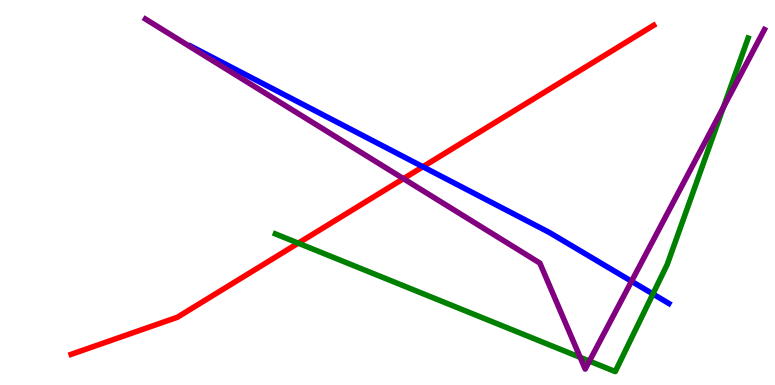[{'lines': ['blue', 'red'], 'intersections': [{'x': 5.46, 'y': 5.67}]}, {'lines': ['green', 'red'], 'intersections': [{'x': 3.85, 'y': 3.68}]}, {'lines': ['purple', 'red'], 'intersections': [{'x': 5.21, 'y': 5.36}]}, {'lines': ['blue', 'green'], 'intersections': [{'x': 8.42, 'y': 2.36}]}, {'lines': ['blue', 'purple'], 'intersections': [{'x': 8.15, 'y': 2.69}]}, {'lines': ['green', 'purple'], 'intersections': [{'x': 7.49, 'y': 0.718}, {'x': 7.61, 'y': 0.621}, {'x': 9.33, 'y': 7.21}]}]